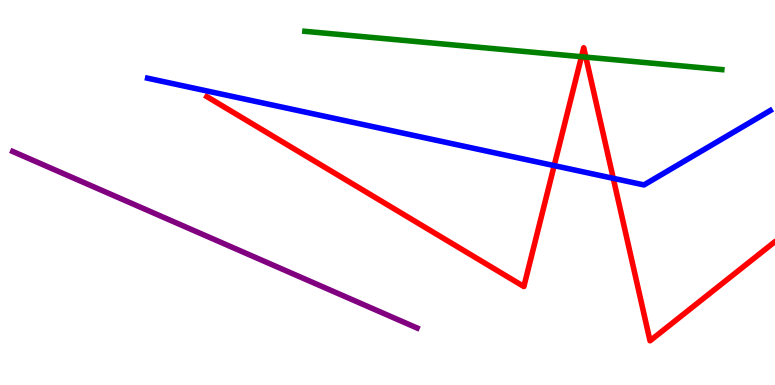[{'lines': ['blue', 'red'], 'intersections': [{'x': 7.15, 'y': 5.7}, {'x': 7.91, 'y': 5.37}]}, {'lines': ['green', 'red'], 'intersections': [{'x': 7.5, 'y': 8.53}, {'x': 7.56, 'y': 8.52}]}, {'lines': ['purple', 'red'], 'intersections': []}, {'lines': ['blue', 'green'], 'intersections': []}, {'lines': ['blue', 'purple'], 'intersections': []}, {'lines': ['green', 'purple'], 'intersections': []}]